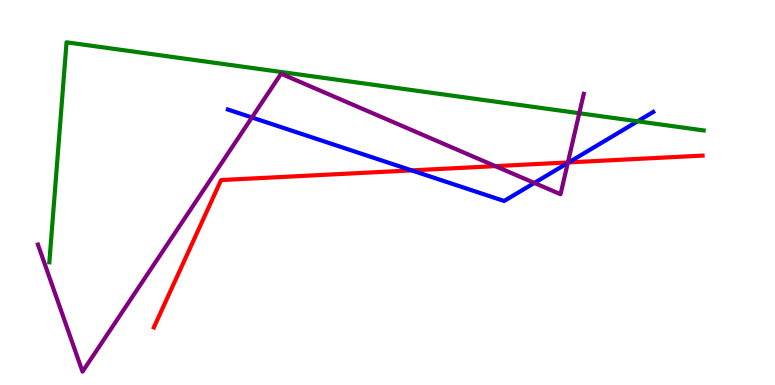[{'lines': ['blue', 'red'], 'intersections': [{'x': 5.31, 'y': 5.57}, {'x': 7.34, 'y': 5.78}]}, {'lines': ['green', 'red'], 'intersections': []}, {'lines': ['purple', 'red'], 'intersections': [{'x': 6.39, 'y': 5.68}, {'x': 7.33, 'y': 5.78}]}, {'lines': ['blue', 'green'], 'intersections': [{'x': 8.23, 'y': 6.85}]}, {'lines': ['blue', 'purple'], 'intersections': [{'x': 3.25, 'y': 6.95}, {'x': 6.89, 'y': 5.25}, {'x': 7.33, 'y': 5.77}]}, {'lines': ['green', 'purple'], 'intersections': [{'x': 7.47, 'y': 7.06}]}]